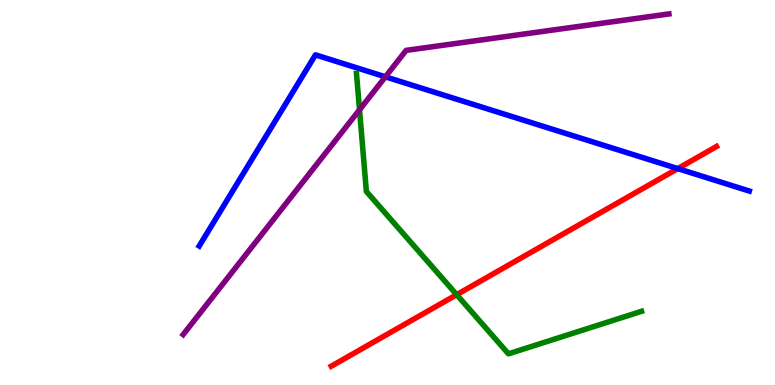[{'lines': ['blue', 'red'], 'intersections': [{'x': 8.75, 'y': 5.62}]}, {'lines': ['green', 'red'], 'intersections': [{'x': 5.89, 'y': 2.35}]}, {'lines': ['purple', 'red'], 'intersections': []}, {'lines': ['blue', 'green'], 'intersections': []}, {'lines': ['blue', 'purple'], 'intersections': [{'x': 4.97, 'y': 8.0}]}, {'lines': ['green', 'purple'], 'intersections': [{'x': 4.64, 'y': 7.15}]}]